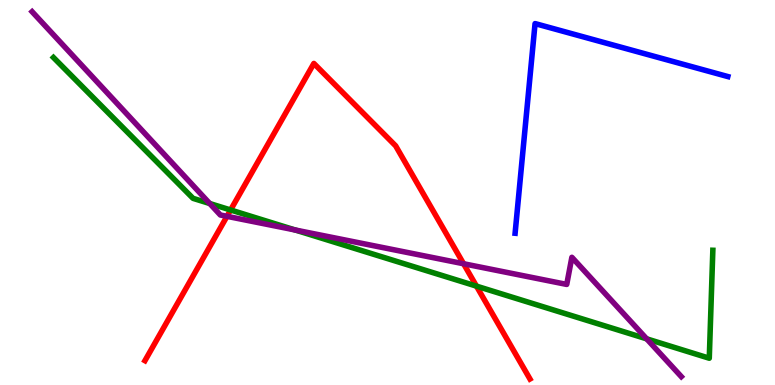[{'lines': ['blue', 'red'], 'intersections': []}, {'lines': ['green', 'red'], 'intersections': [{'x': 2.98, 'y': 4.55}, {'x': 6.15, 'y': 2.57}]}, {'lines': ['purple', 'red'], 'intersections': [{'x': 2.93, 'y': 4.38}, {'x': 5.98, 'y': 3.15}]}, {'lines': ['blue', 'green'], 'intersections': []}, {'lines': ['blue', 'purple'], 'intersections': []}, {'lines': ['green', 'purple'], 'intersections': [{'x': 2.71, 'y': 4.71}, {'x': 3.81, 'y': 4.03}, {'x': 8.34, 'y': 1.2}]}]